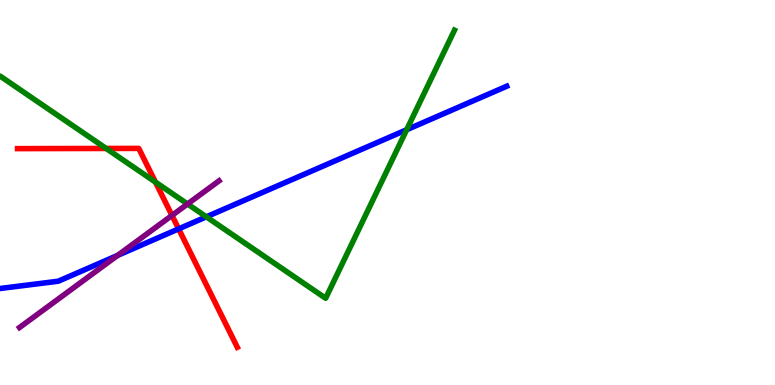[{'lines': ['blue', 'red'], 'intersections': [{'x': 2.3, 'y': 4.06}]}, {'lines': ['green', 'red'], 'intersections': [{'x': 1.37, 'y': 6.14}, {'x': 2.01, 'y': 5.27}]}, {'lines': ['purple', 'red'], 'intersections': [{'x': 2.22, 'y': 4.4}]}, {'lines': ['blue', 'green'], 'intersections': [{'x': 2.66, 'y': 4.37}, {'x': 5.25, 'y': 6.63}]}, {'lines': ['blue', 'purple'], 'intersections': [{'x': 1.52, 'y': 3.37}]}, {'lines': ['green', 'purple'], 'intersections': [{'x': 2.42, 'y': 4.7}]}]